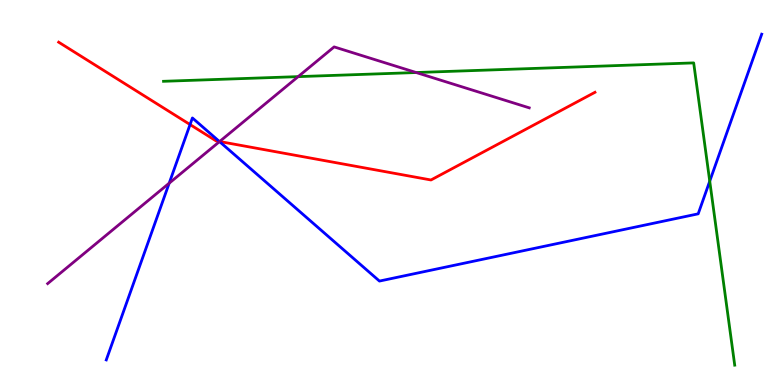[{'lines': ['blue', 'red'], 'intersections': [{'x': 2.45, 'y': 6.76}, {'x': 2.83, 'y': 6.33}]}, {'lines': ['green', 'red'], 'intersections': []}, {'lines': ['purple', 'red'], 'intersections': [{'x': 2.83, 'y': 6.32}]}, {'lines': ['blue', 'green'], 'intersections': [{'x': 9.16, 'y': 5.29}]}, {'lines': ['blue', 'purple'], 'intersections': [{'x': 2.18, 'y': 5.24}, {'x': 2.83, 'y': 6.32}]}, {'lines': ['green', 'purple'], 'intersections': [{'x': 3.85, 'y': 8.01}, {'x': 5.37, 'y': 8.12}]}]